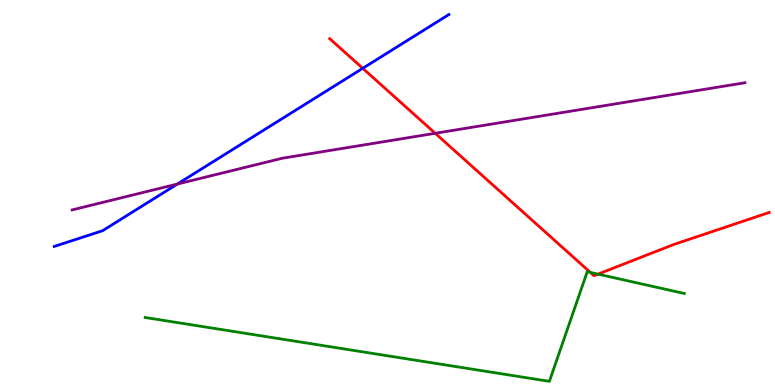[{'lines': ['blue', 'red'], 'intersections': [{'x': 4.68, 'y': 8.23}]}, {'lines': ['green', 'red'], 'intersections': [{'x': 7.62, 'y': 2.92}, {'x': 7.72, 'y': 2.88}]}, {'lines': ['purple', 'red'], 'intersections': [{'x': 5.62, 'y': 6.54}]}, {'lines': ['blue', 'green'], 'intersections': []}, {'lines': ['blue', 'purple'], 'intersections': [{'x': 2.29, 'y': 5.22}]}, {'lines': ['green', 'purple'], 'intersections': []}]